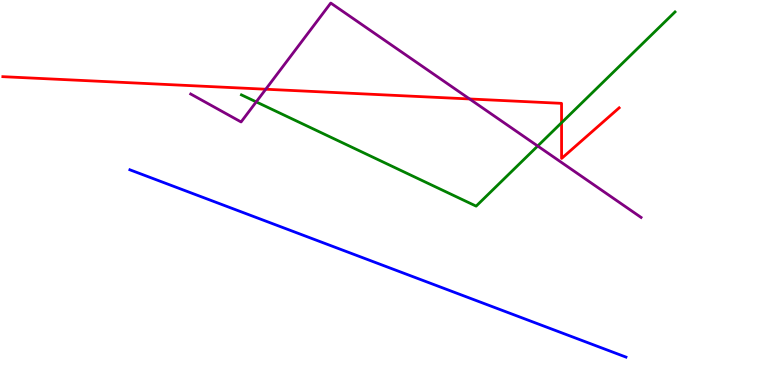[{'lines': ['blue', 'red'], 'intersections': []}, {'lines': ['green', 'red'], 'intersections': [{'x': 7.25, 'y': 6.81}]}, {'lines': ['purple', 'red'], 'intersections': [{'x': 3.43, 'y': 7.68}, {'x': 6.06, 'y': 7.43}]}, {'lines': ['blue', 'green'], 'intersections': []}, {'lines': ['blue', 'purple'], 'intersections': []}, {'lines': ['green', 'purple'], 'intersections': [{'x': 3.31, 'y': 7.35}, {'x': 6.94, 'y': 6.21}]}]